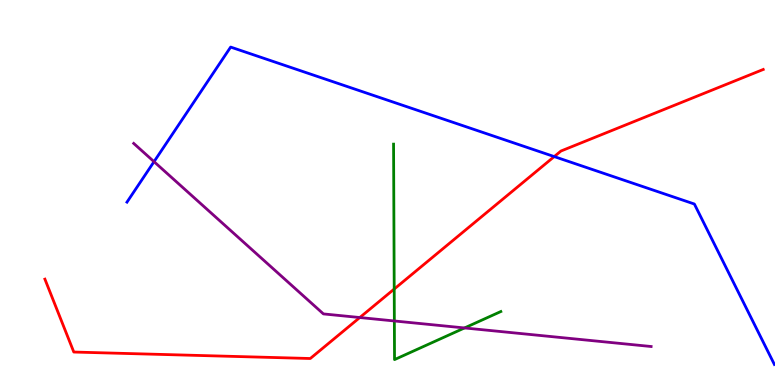[{'lines': ['blue', 'red'], 'intersections': [{'x': 7.15, 'y': 5.93}]}, {'lines': ['green', 'red'], 'intersections': [{'x': 5.09, 'y': 2.49}]}, {'lines': ['purple', 'red'], 'intersections': [{'x': 4.64, 'y': 1.75}]}, {'lines': ['blue', 'green'], 'intersections': []}, {'lines': ['blue', 'purple'], 'intersections': [{'x': 1.99, 'y': 5.8}]}, {'lines': ['green', 'purple'], 'intersections': [{'x': 5.09, 'y': 1.66}, {'x': 5.99, 'y': 1.48}]}]